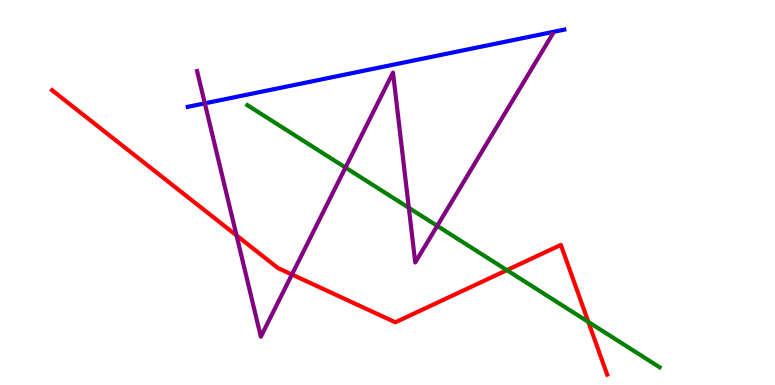[{'lines': ['blue', 'red'], 'intersections': []}, {'lines': ['green', 'red'], 'intersections': [{'x': 6.54, 'y': 2.98}, {'x': 7.59, 'y': 1.64}]}, {'lines': ['purple', 'red'], 'intersections': [{'x': 3.05, 'y': 3.88}, {'x': 3.77, 'y': 2.87}]}, {'lines': ['blue', 'green'], 'intersections': []}, {'lines': ['blue', 'purple'], 'intersections': [{'x': 2.64, 'y': 7.32}]}, {'lines': ['green', 'purple'], 'intersections': [{'x': 4.46, 'y': 5.65}, {'x': 5.28, 'y': 4.6}, {'x': 5.64, 'y': 4.13}]}]